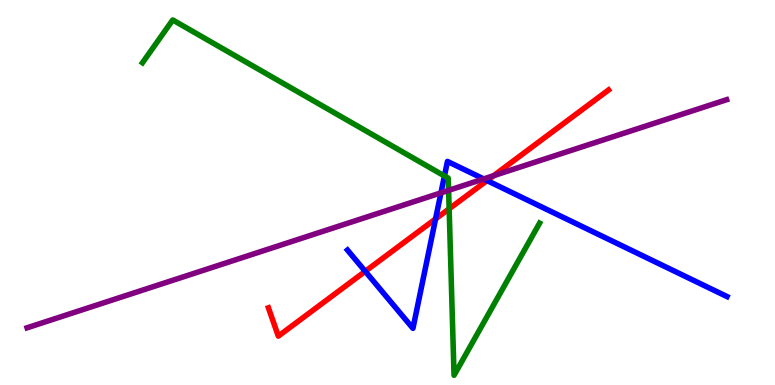[{'lines': ['blue', 'red'], 'intersections': [{'x': 4.71, 'y': 2.95}, {'x': 5.62, 'y': 4.31}, {'x': 6.28, 'y': 5.31}]}, {'lines': ['green', 'red'], 'intersections': [{'x': 5.8, 'y': 4.58}]}, {'lines': ['purple', 'red'], 'intersections': [{'x': 6.37, 'y': 5.44}]}, {'lines': ['blue', 'green'], 'intersections': [{'x': 5.73, 'y': 5.43}]}, {'lines': ['blue', 'purple'], 'intersections': [{'x': 5.69, 'y': 4.99}, {'x': 6.24, 'y': 5.35}]}, {'lines': ['green', 'purple'], 'intersections': [{'x': 5.79, 'y': 5.06}]}]